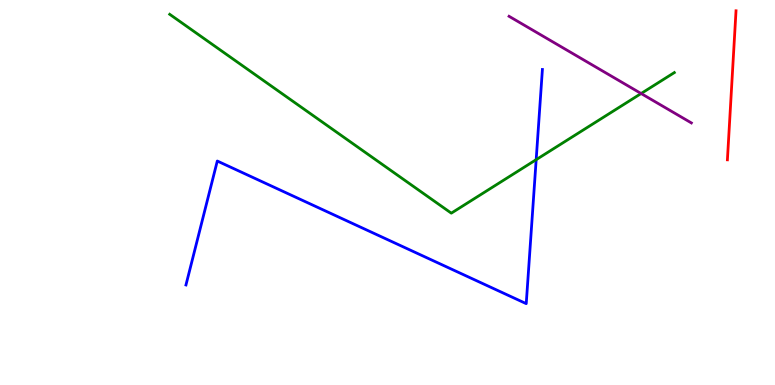[{'lines': ['blue', 'red'], 'intersections': []}, {'lines': ['green', 'red'], 'intersections': []}, {'lines': ['purple', 'red'], 'intersections': []}, {'lines': ['blue', 'green'], 'intersections': [{'x': 6.92, 'y': 5.85}]}, {'lines': ['blue', 'purple'], 'intersections': []}, {'lines': ['green', 'purple'], 'intersections': [{'x': 8.27, 'y': 7.57}]}]